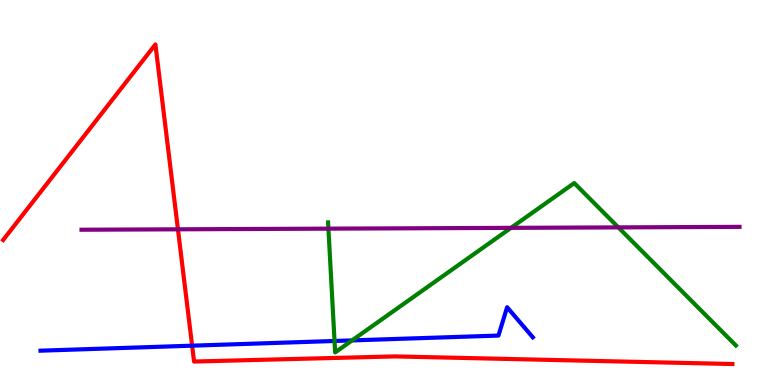[{'lines': ['blue', 'red'], 'intersections': [{'x': 2.48, 'y': 1.02}]}, {'lines': ['green', 'red'], 'intersections': []}, {'lines': ['purple', 'red'], 'intersections': [{'x': 2.3, 'y': 4.04}]}, {'lines': ['blue', 'green'], 'intersections': [{'x': 4.32, 'y': 1.14}, {'x': 4.54, 'y': 1.16}]}, {'lines': ['blue', 'purple'], 'intersections': []}, {'lines': ['green', 'purple'], 'intersections': [{'x': 4.24, 'y': 4.06}, {'x': 6.59, 'y': 4.08}, {'x': 7.98, 'y': 4.09}]}]